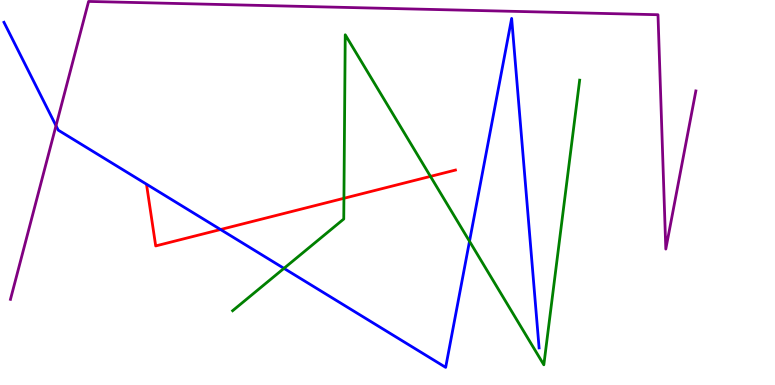[{'lines': ['blue', 'red'], 'intersections': [{'x': 2.85, 'y': 4.04}]}, {'lines': ['green', 'red'], 'intersections': [{'x': 4.44, 'y': 4.85}, {'x': 5.55, 'y': 5.42}]}, {'lines': ['purple', 'red'], 'intersections': []}, {'lines': ['blue', 'green'], 'intersections': [{'x': 3.66, 'y': 3.03}, {'x': 6.06, 'y': 3.73}]}, {'lines': ['blue', 'purple'], 'intersections': [{'x': 0.723, 'y': 6.73}]}, {'lines': ['green', 'purple'], 'intersections': []}]